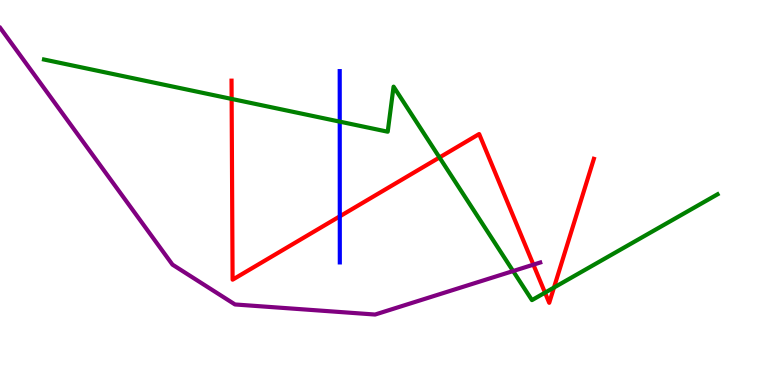[{'lines': ['blue', 'red'], 'intersections': [{'x': 4.38, 'y': 4.38}]}, {'lines': ['green', 'red'], 'intersections': [{'x': 2.99, 'y': 7.43}, {'x': 5.67, 'y': 5.91}, {'x': 7.03, 'y': 2.4}, {'x': 7.15, 'y': 2.53}]}, {'lines': ['purple', 'red'], 'intersections': [{'x': 6.88, 'y': 3.13}]}, {'lines': ['blue', 'green'], 'intersections': [{'x': 4.38, 'y': 6.84}]}, {'lines': ['blue', 'purple'], 'intersections': []}, {'lines': ['green', 'purple'], 'intersections': [{'x': 6.62, 'y': 2.96}]}]